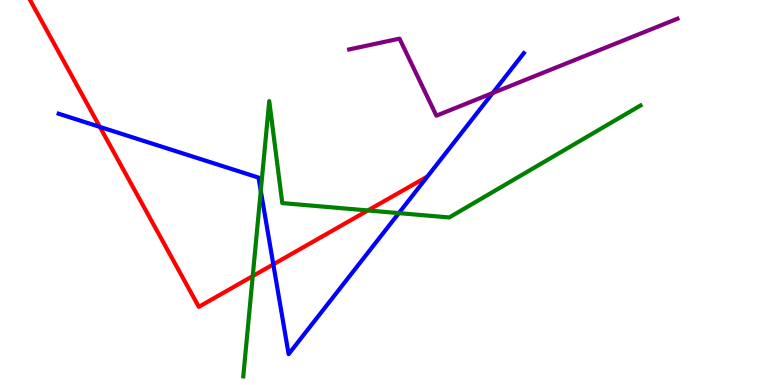[{'lines': ['blue', 'red'], 'intersections': [{'x': 1.29, 'y': 6.7}, {'x': 3.53, 'y': 3.13}]}, {'lines': ['green', 'red'], 'intersections': [{'x': 3.26, 'y': 2.83}, {'x': 4.75, 'y': 4.53}]}, {'lines': ['purple', 'red'], 'intersections': []}, {'lines': ['blue', 'green'], 'intersections': [{'x': 3.36, 'y': 5.04}, {'x': 5.15, 'y': 4.46}]}, {'lines': ['blue', 'purple'], 'intersections': [{'x': 6.36, 'y': 7.58}]}, {'lines': ['green', 'purple'], 'intersections': []}]